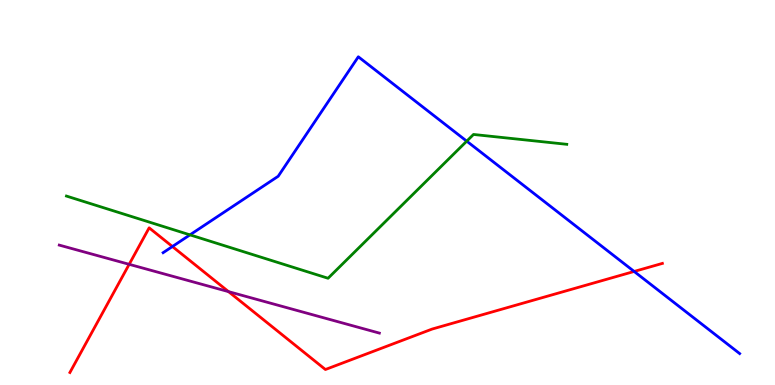[{'lines': ['blue', 'red'], 'intersections': [{'x': 2.22, 'y': 3.6}, {'x': 8.18, 'y': 2.95}]}, {'lines': ['green', 'red'], 'intersections': []}, {'lines': ['purple', 'red'], 'intersections': [{'x': 1.67, 'y': 3.13}, {'x': 2.95, 'y': 2.43}]}, {'lines': ['blue', 'green'], 'intersections': [{'x': 2.45, 'y': 3.9}, {'x': 6.02, 'y': 6.33}]}, {'lines': ['blue', 'purple'], 'intersections': []}, {'lines': ['green', 'purple'], 'intersections': []}]